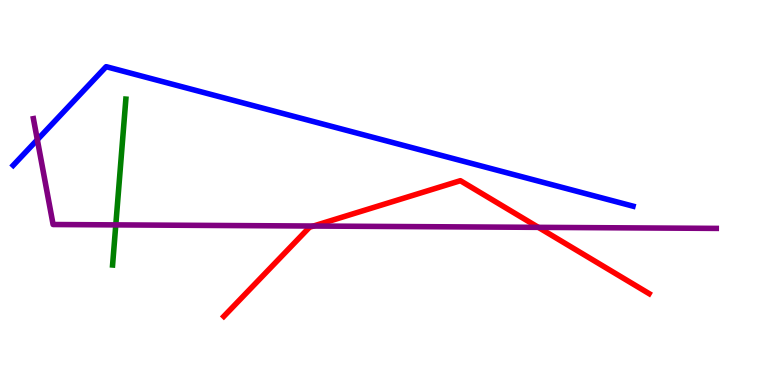[{'lines': ['blue', 'red'], 'intersections': []}, {'lines': ['green', 'red'], 'intersections': []}, {'lines': ['purple', 'red'], 'intersections': [{'x': 4.04, 'y': 4.13}, {'x': 6.95, 'y': 4.09}]}, {'lines': ['blue', 'green'], 'intersections': []}, {'lines': ['blue', 'purple'], 'intersections': [{'x': 0.482, 'y': 6.37}]}, {'lines': ['green', 'purple'], 'intersections': [{'x': 1.49, 'y': 4.16}]}]